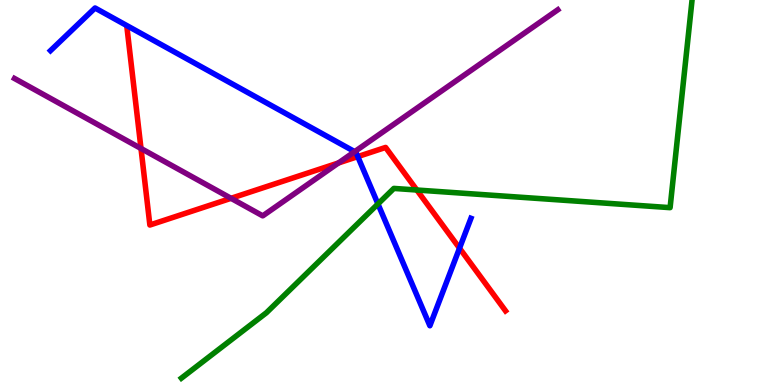[{'lines': ['blue', 'red'], 'intersections': [{'x': 4.62, 'y': 5.93}, {'x': 5.93, 'y': 3.55}]}, {'lines': ['green', 'red'], 'intersections': [{'x': 5.38, 'y': 5.06}]}, {'lines': ['purple', 'red'], 'intersections': [{'x': 1.82, 'y': 6.14}, {'x': 2.98, 'y': 4.85}, {'x': 4.37, 'y': 5.77}]}, {'lines': ['blue', 'green'], 'intersections': [{'x': 4.88, 'y': 4.7}]}, {'lines': ['blue', 'purple'], 'intersections': [{'x': 4.58, 'y': 6.06}]}, {'lines': ['green', 'purple'], 'intersections': []}]